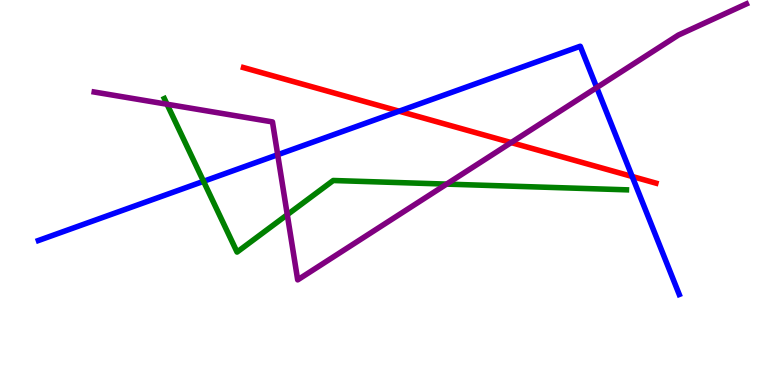[{'lines': ['blue', 'red'], 'intersections': [{'x': 5.15, 'y': 7.11}, {'x': 8.16, 'y': 5.42}]}, {'lines': ['green', 'red'], 'intersections': []}, {'lines': ['purple', 'red'], 'intersections': [{'x': 6.6, 'y': 6.3}]}, {'lines': ['blue', 'green'], 'intersections': [{'x': 2.63, 'y': 5.29}]}, {'lines': ['blue', 'purple'], 'intersections': [{'x': 3.58, 'y': 5.98}, {'x': 7.7, 'y': 7.73}]}, {'lines': ['green', 'purple'], 'intersections': [{'x': 2.16, 'y': 7.29}, {'x': 3.71, 'y': 4.42}, {'x': 5.76, 'y': 5.22}]}]